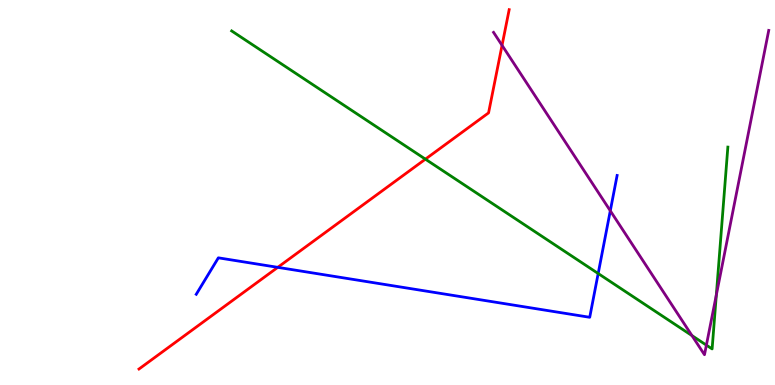[{'lines': ['blue', 'red'], 'intersections': [{'x': 3.58, 'y': 3.06}]}, {'lines': ['green', 'red'], 'intersections': [{'x': 5.49, 'y': 5.87}]}, {'lines': ['purple', 'red'], 'intersections': [{'x': 6.48, 'y': 8.82}]}, {'lines': ['blue', 'green'], 'intersections': [{'x': 7.72, 'y': 2.9}]}, {'lines': ['blue', 'purple'], 'intersections': [{'x': 7.87, 'y': 4.53}]}, {'lines': ['green', 'purple'], 'intersections': [{'x': 8.93, 'y': 1.28}, {'x': 9.11, 'y': 1.04}, {'x': 9.24, 'y': 2.34}]}]